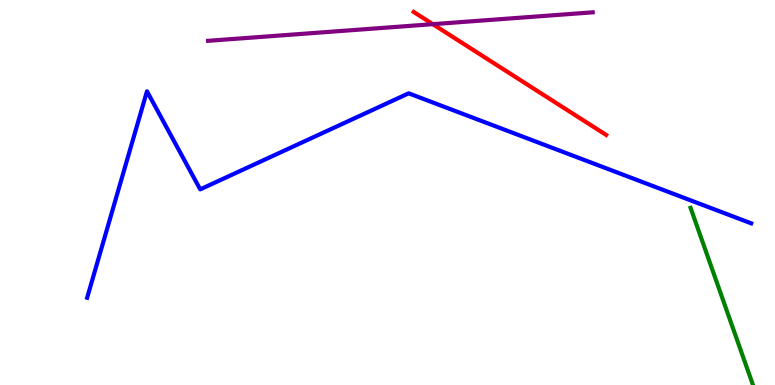[{'lines': ['blue', 'red'], 'intersections': []}, {'lines': ['green', 'red'], 'intersections': []}, {'lines': ['purple', 'red'], 'intersections': [{'x': 5.58, 'y': 9.37}]}, {'lines': ['blue', 'green'], 'intersections': []}, {'lines': ['blue', 'purple'], 'intersections': []}, {'lines': ['green', 'purple'], 'intersections': []}]